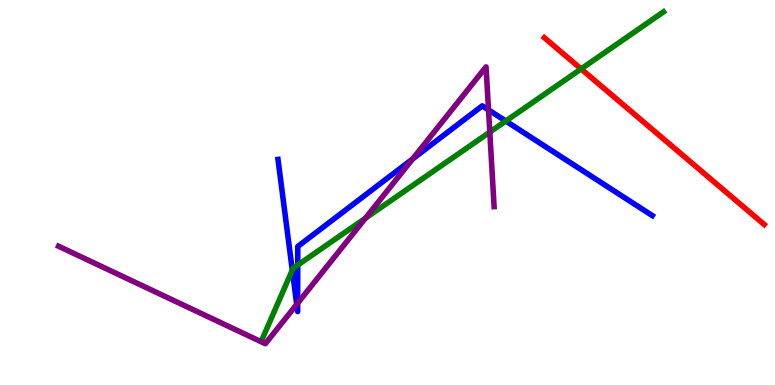[{'lines': ['blue', 'red'], 'intersections': []}, {'lines': ['green', 'red'], 'intersections': [{'x': 7.5, 'y': 8.21}]}, {'lines': ['purple', 'red'], 'intersections': []}, {'lines': ['blue', 'green'], 'intersections': [{'x': 3.77, 'y': 2.98}, {'x': 3.84, 'y': 3.12}, {'x': 6.53, 'y': 6.86}]}, {'lines': ['blue', 'purple'], 'intersections': [{'x': 3.83, 'y': 2.09}, {'x': 3.84, 'y': 2.12}, {'x': 5.32, 'y': 5.87}, {'x': 6.3, 'y': 7.15}]}, {'lines': ['green', 'purple'], 'intersections': [{'x': 4.71, 'y': 4.33}, {'x': 6.32, 'y': 6.57}]}]